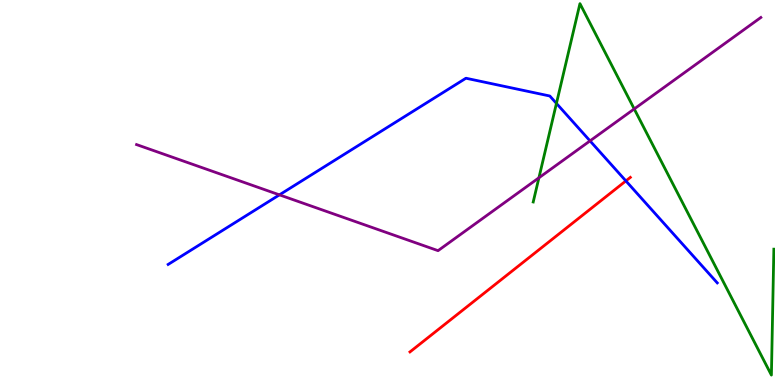[{'lines': ['blue', 'red'], 'intersections': [{'x': 8.08, 'y': 5.3}]}, {'lines': ['green', 'red'], 'intersections': []}, {'lines': ['purple', 'red'], 'intersections': []}, {'lines': ['blue', 'green'], 'intersections': [{'x': 7.18, 'y': 7.31}]}, {'lines': ['blue', 'purple'], 'intersections': [{'x': 3.61, 'y': 4.94}, {'x': 7.61, 'y': 6.34}]}, {'lines': ['green', 'purple'], 'intersections': [{'x': 6.95, 'y': 5.38}, {'x': 8.18, 'y': 7.17}]}]